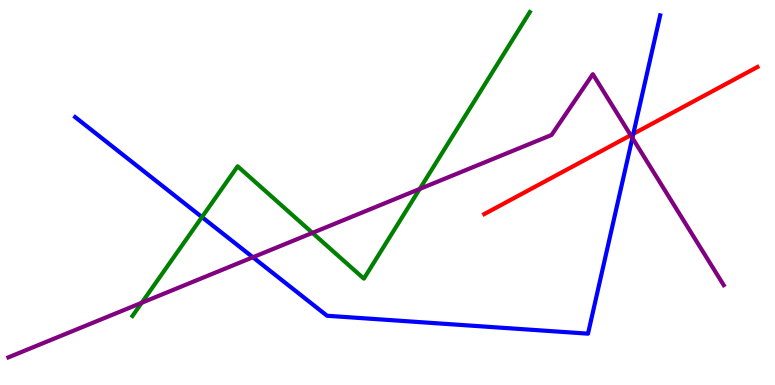[{'lines': ['blue', 'red'], 'intersections': [{'x': 8.17, 'y': 6.52}]}, {'lines': ['green', 'red'], 'intersections': []}, {'lines': ['purple', 'red'], 'intersections': [{'x': 8.14, 'y': 6.49}]}, {'lines': ['blue', 'green'], 'intersections': [{'x': 2.61, 'y': 4.36}]}, {'lines': ['blue', 'purple'], 'intersections': [{'x': 3.26, 'y': 3.32}, {'x': 8.16, 'y': 6.42}]}, {'lines': ['green', 'purple'], 'intersections': [{'x': 1.83, 'y': 2.14}, {'x': 4.03, 'y': 3.95}, {'x': 5.42, 'y': 5.09}]}]